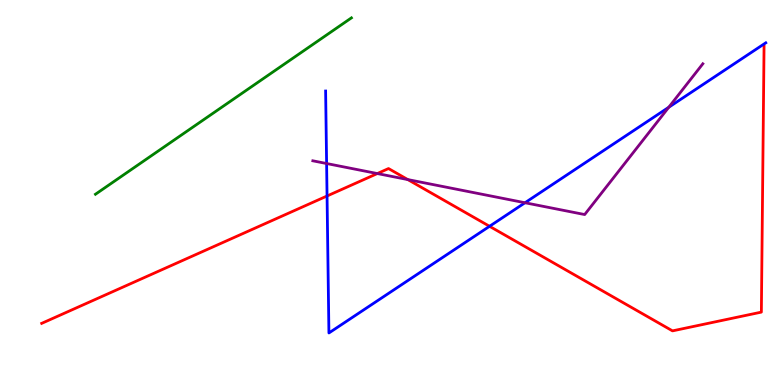[{'lines': ['blue', 'red'], 'intersections': [{'x': 4.22, 'y': 4.91}, {'x': 6.32, 'y': 4.12}]}, {'lines': ['green', 'red'], 'intersections': []}, {'lines': ['purple', 'red'], 'intersections': [{'x': 4.87, 'y': 5.49}, {'x': 5.26, 'y': 5.34}]}, {'lines': ['blue', 'green'], 'intersections': []}, {'lines': ['blue', 'purple'], 'intersections': [{'x': 4.21, 'y': 5.75}, {'x': 6.77, 'y': 4.73}, {'x': 8.63, 'y': 7.21}]}, {'lines': ['green', 'purple'], 'intersections': []}]